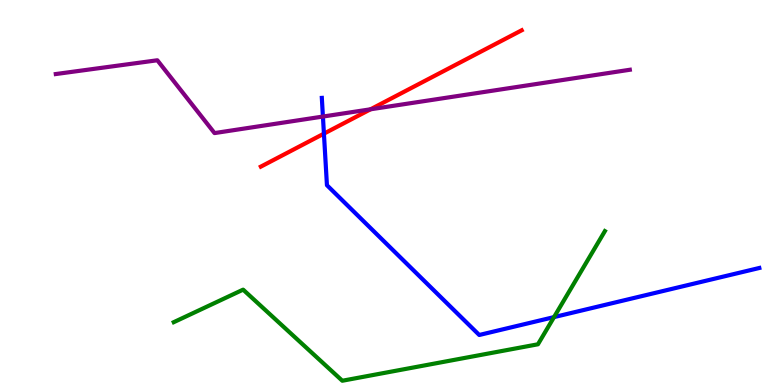[{'lines': ['blue', 'red'], 'intersections': [{'x': 4.18, 'y': 6.53}]}, {'lines': ['green', 'red'], 'intersections': []}, {'lines': ['purple', 'red'], 'intersections': [{'x': 4.78, 'y': 7.16}]}, {'lines': ['blue', 'green'], 'intersections': [{'x': 7.15, 'y': 1.76}]}, {'lines': ['blue', 'purple'], 'intersections': [{'x': 4.17, 'y': 6.97}]}, {'lines': ['green', 'purple'], 'intersections': []}]